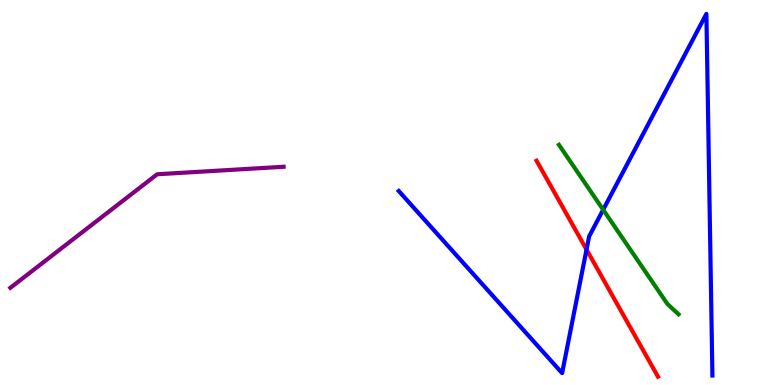[{'lines': ['blue', 'red'], 'intersections': [{'x': 7.57, 'y': 3.52}]}, {'lines': ['green', 'red'], 'intersections': []}, {'lines': ['purple', 'red'], 'intersections': []}, {'lines': ['blue', 'green'], 'intersections': [{'x': 7.78, 'y': 4.55}]}, {'lines': ['blue', 'purple'], 'intersections': []}, {'lines': ['green', 'purple'], 'intersections': []}]